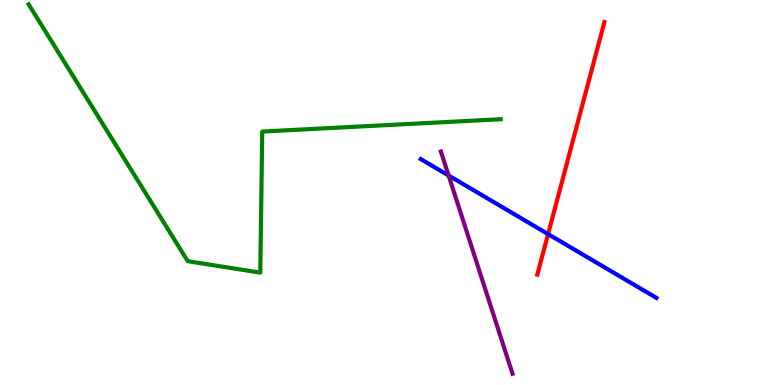[{'lines': ['blue', 'red'], 'intersections': [{'x': 7.07, 'y': 3.92}]}, {'lines': ['green', 'red'], 'intersections': []}, {'lines': ['purple', 'red'], 'intersections': []}, {'lines': ['blue', 'green'], 'intersections': []}, {'lines': ['blue', 'purple'], 'intersections': [{'x': 5.79, 'y': 5.44}]}, {'lines': ['green', 'purple'], 'intersections': []}]